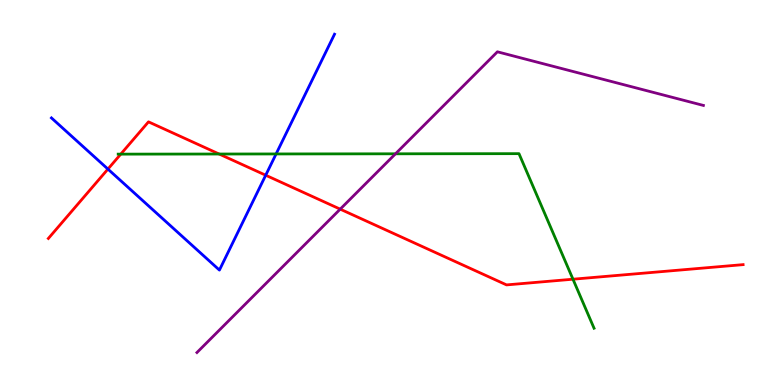[{'lines': ['blue', 'red'], 'intersections': [{'x': 1.39, 'y': 5.61}, {'x': 3.43, 'y': 5.45}]}, {'lines': ['green', 'red'], 'intersections': [{'x': 1.56, 'y': 6.0}, {'x': 2.83, 'y': 6.0}, {'x': 7.39, 'y': 2.75}]}, {'lines': ['purple', 'red'], 'intersections': [{'x': 4.39, 'y': 4.57}]}, {'lines': ['blue', 'green'], 'intersections': [{'x': 3.56, 'y': 6.0}]}, {'lines': ['blue', 'purple'], 'intersections': []}, {'lines': ['green', 'purple'], 'intersections': [{'x': 5.1, 'y': 6.01}]}]